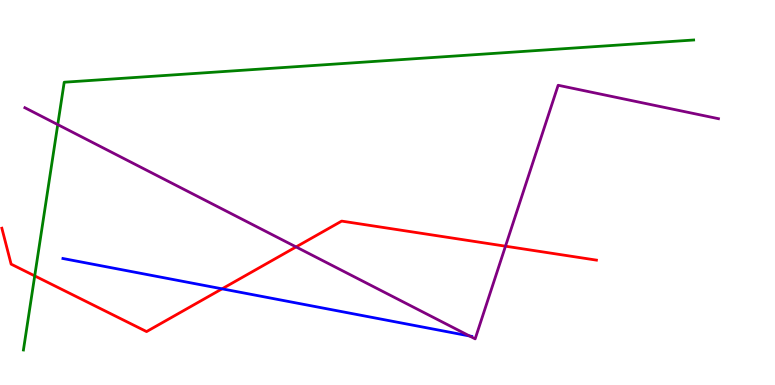[{'lines': ['blue', 'red'], 'intersections': [{'x': 2.87, 'y': 2.5}]}, {'lines': ['green', 'red'], 'intersections': [{'x': 0.448, 'y': 2.83}]}, {'lines': ['purple', 'red'], 'intersections': [{'x': 3.82, 'y': 3.59}, {'x': 6.52, 'y': 3.61}]}, {'lines': ['blue', 'green'], 'intersections': []}, {'lines': ['blue', 'purple'], 'intersections': [{'x': 6.06, 'y': 1.27}]}, {'lines': ['green', 'purple'], 'intersections': [{'x': 0.745, 'y': 6.76}]}]